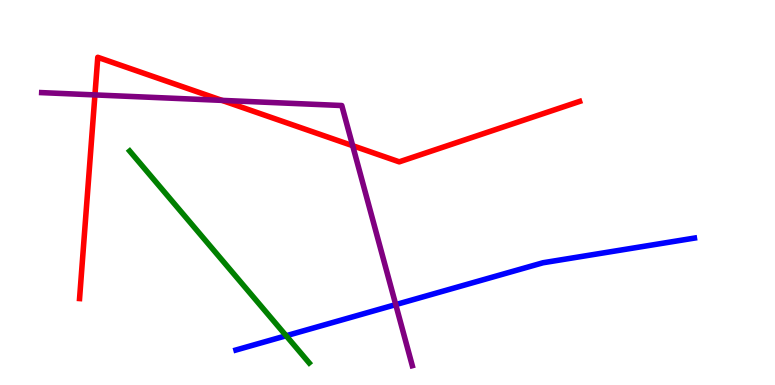[{'lines': ['blue', 'red'], 'intersections': []}, {'lines': ['green', 'red'], 'intersections': []}, {'lines': ['purple', 'red'], 'intersections': [{'x': 1.22, 'y': 7.53}, {'x': 2.86, 'y': 7.39}, {'x': 4.55, 'y': 6.22}]}, {'lines': ['blue', 'green'], 'intersections': [{'x': 3.69, 'y': 1.28}]}, {'lines': ['blue', 'purple'], 'intersections': [{'x': 5.11, 'y': 2.09}]}, {'lines': ['green', 'purple'], 'intersections': []}]